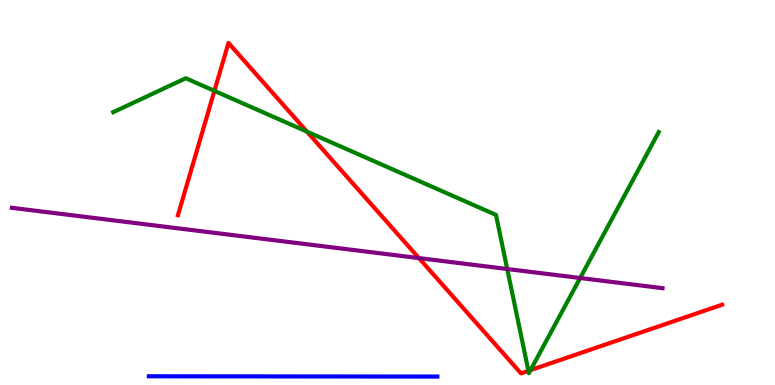[{'lines': ['blue', 'red'], 'intersections': []}, {'lines': ['green', 'red'], 'intersections': [{'x': 2.77, 'y': 7.64}, {'x': 3.96, 'y': 6.58}, {'x': 6.82, 'y': 0.368}, {'x': 6.85, 'y': 0.387}]}, {'lines': ['purple', 'red'], 'intersections': [{'x': 5.41, 'y': 3.3}]}, {'lines': ['blue', 'green'], 'intersections': []}, {'lines': ['blue', 'purple'], 'intersections': []}, {'lines': ['green', 'purple'], 'intersections': [{'x': 6.54, 'y': 3.01}, {'x': 7.49, 'y': 2.78}]}]